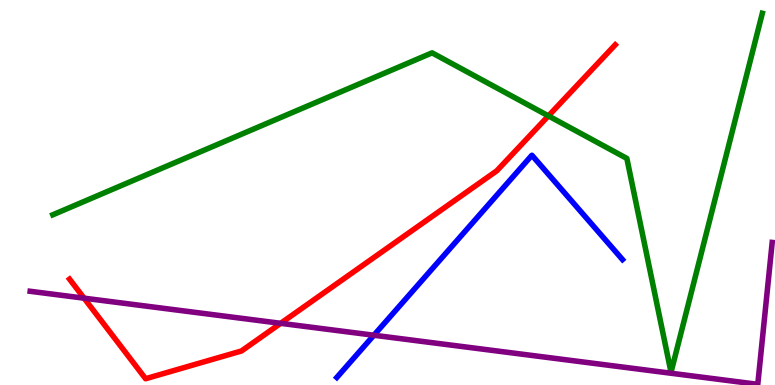[{'lines': ['blue', 'red'], 'intersections': []}, {'lines': ['green', 'red'], 'intersections': [{'x': 7.08, 'y': 6.99}]}, {'lines': ['purple', 'red'], 'intersections': [{'x': 1.08, 'y': 2.26}, {'x': 3.62, 'y': 1.6}]}, {'lines': ['blue', 'green'], 'intersections': []}, {'lines': ['blue', 'purple'], 'intersections': [{'x': 4.82, 'y': 1.29}]}, {'lines': ['green', 'purple'], 'intersections': []}]